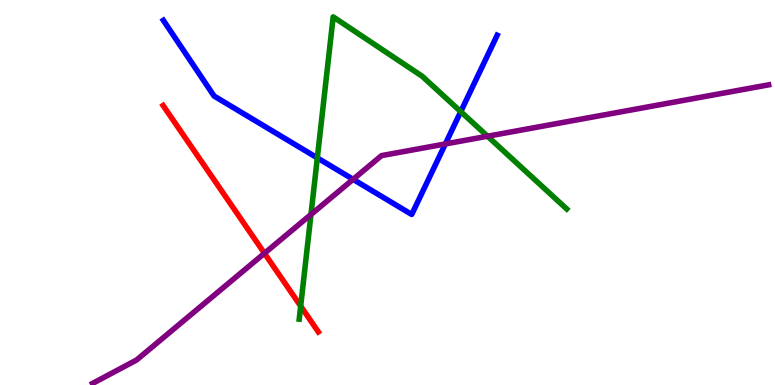[{'lines': ['blue', 'red'], 'intersections': []}, {'lines': ['green', 'red'], 'intersections': [{'x': 3.88, 'y': 2.05}]}, {'lines': ['purple', 'red'], 'intersections': [{'x': 3.41, 'y': 3.42}]}, {'lines': ['blue', 'green'], 'intersections': [{'x': 4.09, 'y': 5.9}, {'x': 5.95, 'y': 7.1}]}, {'lines': ['blue', 'purple'], 'intersections': [{'x': 4.56, 'y': 5.34}, {'x': 5.75, 'y': 6.26}]}, {'lines': ['green', 'purple'], 'intersections': [{'x': 4.01, 'y': 4.43}, {'x': 6.29, 'y': 6.46}]}]